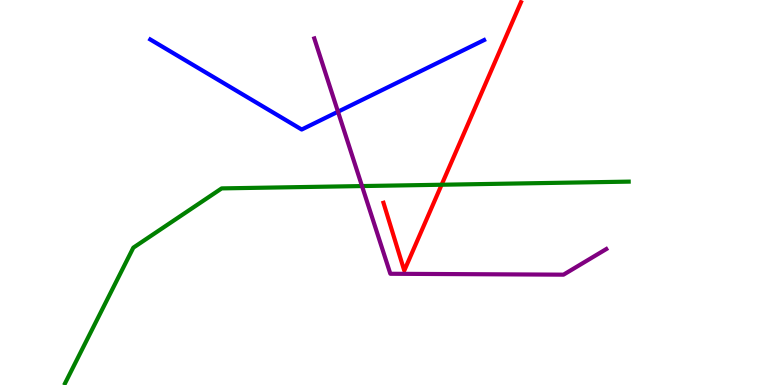[{'lines': ['blue', 'red'], 'intersections': []}, {'lines': ['green', 'red'], 'intersections': [{'x': 5.7, 'y': 5.2}]}, {'lines': ['purple', 'red'], 'intersections': []}, {'lines': ['blue', 'green'], 'intersections': []}, {'lines': ['blue', 'purple'], 'intersections': [{'x': 4.36, 'y': 7.1}]}, {'lines': ['green', 'purple'], 'intersections': [{'x': 4.67, 'y': 5.17}]}]